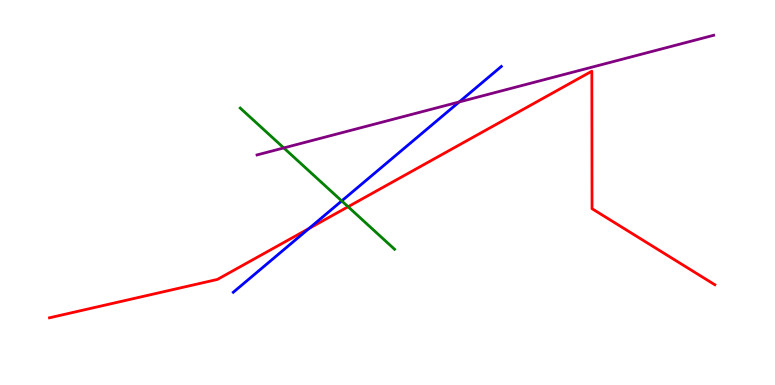[{'lines': ['blue', 'red'], 'intersections': [{'x': 3.99, 'y': 4.06}]}, {'lines': ['green', 'red'], 'intersections': [{'x': 4.49, 'y': 4.63}]}, {'lines': ['purple', 'red'], 'intersections': []}, {'lines': ['blue', 'green'], 'intersections': [{'x': 4.41, 'y': 4.78}]}, {'lines': ['blue', 'purple'], 'intersections': [{'x': 5.93, 'y': 7.35}]}, {'lines': ['green', 'purple'], 'intersections': [{'x': 3.66, 'y': 6.16}]}]